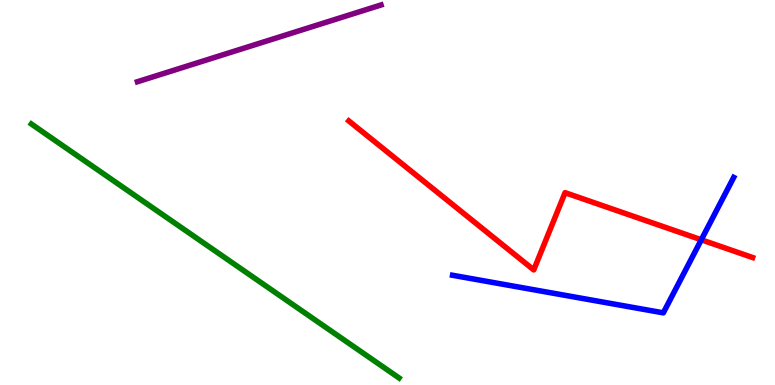[{'lines': ['blue', 'red'], 'intersections': [{'x': 9.05, 'y': 3.77}]}, {'lines': ['green', 'red'], 'intersections': []}, {'lines': ['purple', 'red'], 'intersections': []}, {'lines': ['blue', 'green'], 'intersections': []}, {'lines': ['blue', 'purple'], 'intersections': []}, {'lines': ['green', 'purple'], 'intersections': []}]